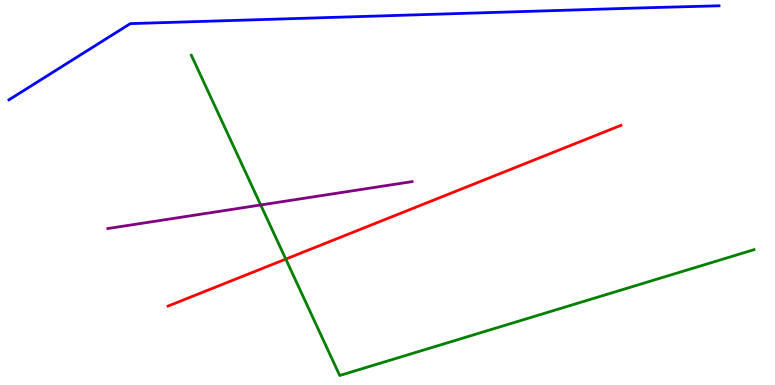[{'lines': ['blue', 'red'], 'intersections': []}, {'lines': ['green', 'red'], 'intersections': [{'x': 3.69, 'y': 3.27}]}, {'lines': ['purple', 'red'], 'intersections': []}, {'lines': ['blue', 'green'], 'intersections': []}, {'lines': ['blue', 'purple'], 'intersections': []}, {'lines': ['green', 'purple'], 'intersections': [{'x': 3.36, 'y': 4.68}]}]